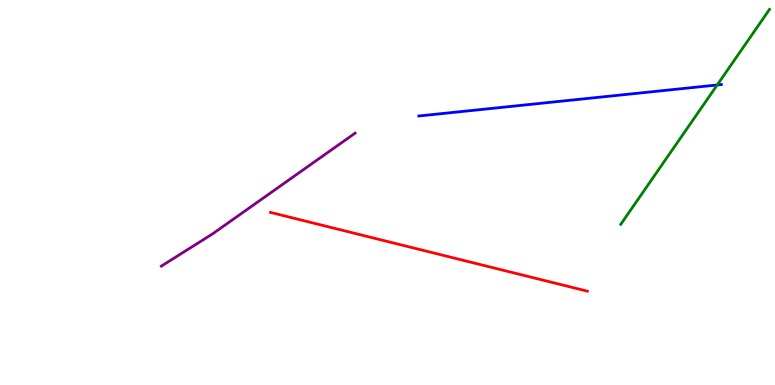[{'lines': ['blue', 'red'], 'intersections': []}, {'lines': ['green', 'red'], 'intersections': []}, {'lines': ['purple', 'red'], 'intersections': []}, {'lines': ['blue', 'green'], 'intersections': [{'x': 9.25, 'y': 7.79}]}, {'lines': ['blue', 'purple'], 'intersections': []}, {'lines': ['green', 'purple'], 'intersections': []}]